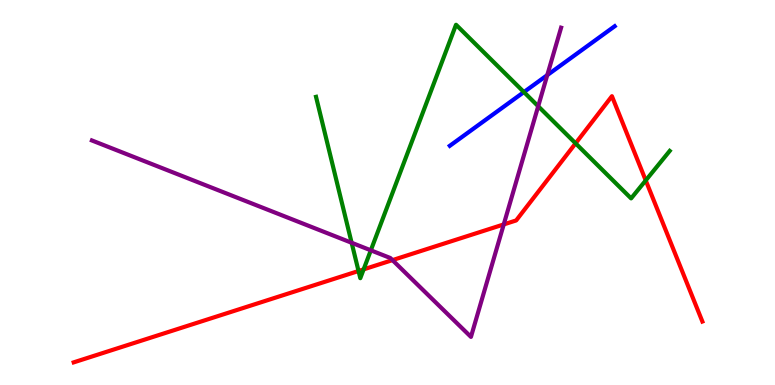[{'lines': ['blue', 'red'], 'intersections': []}, {'lines': ['green', 'red'], 'intersections': [{'x': 4.63, 'y': 2.96}, {'x': 4.69, 'y': 3.0}, {'x': 7.43, 'y': 6.28}, {'x': 8.33, 'y': 5.31}]}, {'lines': ['purple', 'red'], 'intersections': [{'x': 5.06, 'y': 3.24}, {'x': 6.5, 'y': 4.17}]}, {'lines': ['blue', 'green'], 'intersections': [{'x': 6.76, 'y': 7.61}]}, {'lines': ['blue', 'purple'], 'intersections': [{'x': 7.06, 'y': 8.05}]}, {'lines': ['green', 'purple'], 'intersections': [{'x': 4.54, 'y': 3.69}, {'x': 4.78, 'y': 3.5}, {'x': 6.94, 'y': 7.24}]}]